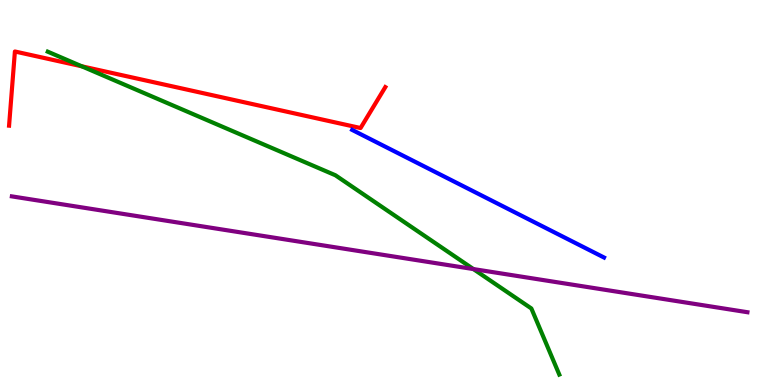[{'lines': ['blue', 'red'], 'intersections': []}, {'lines': ['green', 'red'], 'intersections': [{'x': 1.06, 'y': 8.28}]}, {'lines': ['purple', 'red'], 'intersections': []}, {'lines': ['blue', 'green'], 'intersections': []}, {'lines': ['blue', 'purple'], 'intersections': []}, {'lines': ['green', 'purple'], 'intersections': [{'x': 6.11, 'y': 3.01}]}]